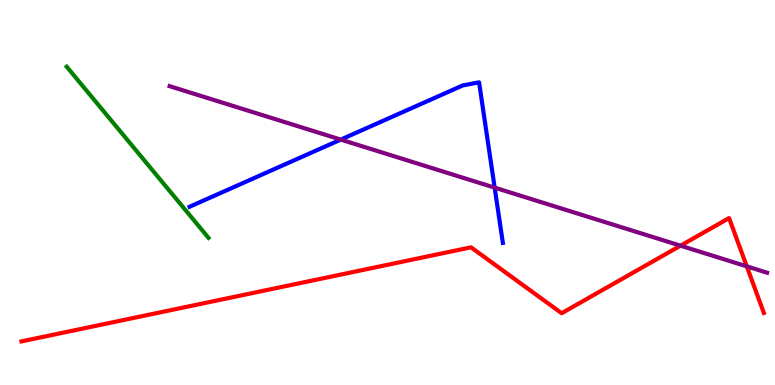[{'lines': ['blue', 'red'], 'intersections': []}, {'lines': ['green', 'red'], 'intersections': []}, {'lines': ['purple', 'red'], 'intersections': [{'x': 8.78, 'y': 3.62}, {'x': 9.64, 'y': 3.08}]}, {'lines': ['blue', 'green'], 'intersections': []}, {'lines': ['blue', 'purple'], 'intersections': [{'x': 4.4, 'y': 6.37}, {'x': 6.38, 'y': 5.13}]}, {'lines': ['green', 'purple'], 'intersections': []}]